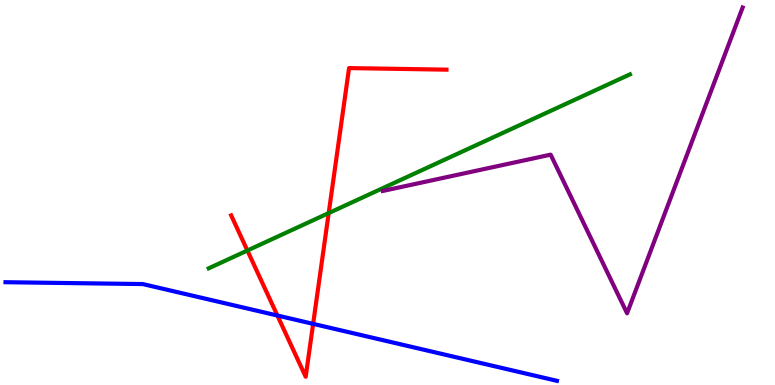[{'lines': ['blue', 'red'], 'intersections': [{'x': 3.58, 'y': 1.8}, {'x': 4.04, 'y': 1.59}]}, {'lines': ['green', 'red'], 'intersections': [{'x': 3.19, 'y': 3.49}, {'x': 4.24, 'y': 4.47}]}, {'lines': ['purple', 'red'], 'intersections': []}, {'lines': ['blue', 'green'], 'intersections': []}, {'lines': ['blue', 'purple'], 'intersections': []}, {'lines': ['green', 'purple'], 'intersections': []}]